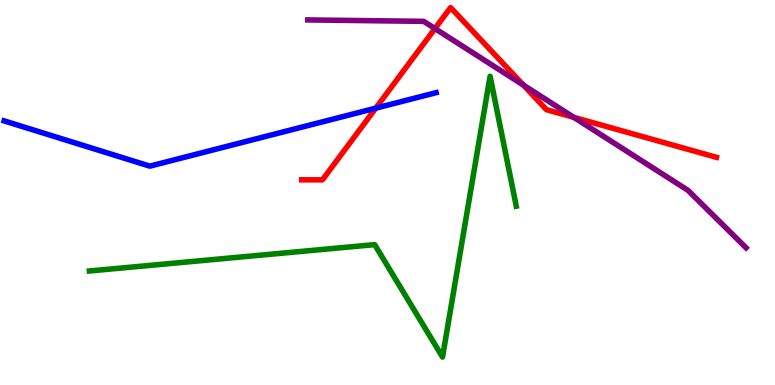[{'lines': ['blue', 'red'], 'intersections': [{'x': 4.85, 'y': 7.19}]}, {'lines': ['green', 'red'], 'intersections': []}, {'lines': ['purple', 'red'], 'intersections': [{'x': 5.61, 'y': 9.26}, {'x': 6.75, 'y': 7.79}, {'x': 7.4, 'y': 6.95}]}, {'lines': ['blue', 'green'], 'intersections': []}, {'lines': ['blue', 'purple'], 'intersections': []}, {'lines': ['green', 'purple'], 'intersections': []}]